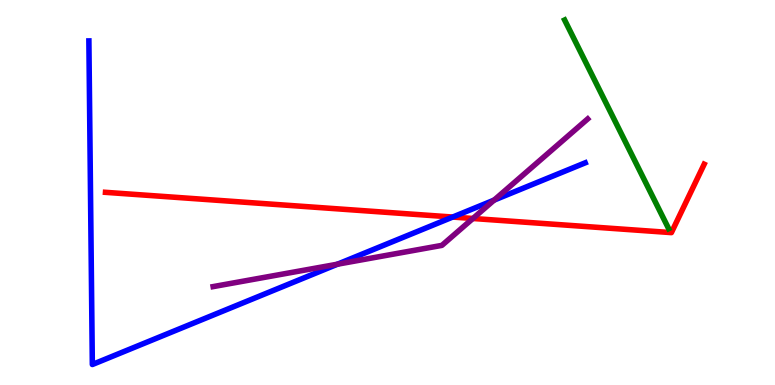[{'lines': ['blue', 'red'], 'intersections': [{'x': 5.84, 'y': 4.36}]}, {'lines': ['green', 'red'], 'intersections': []}, {'lines': ['purple', 'red'], 'intersections': [{'x': 6.1, 'y': 4.33}]}, {'lines': ['blue', 'green'], 'intersections': []}, {'lines': ['blue', 'purple'], 'intersections': [{'x': 4.35, 'y': 3.14}, {'x': 6.38, 'y': 4.8}]}, {'lines': ['green', 'purple'], 'intersections': []}]